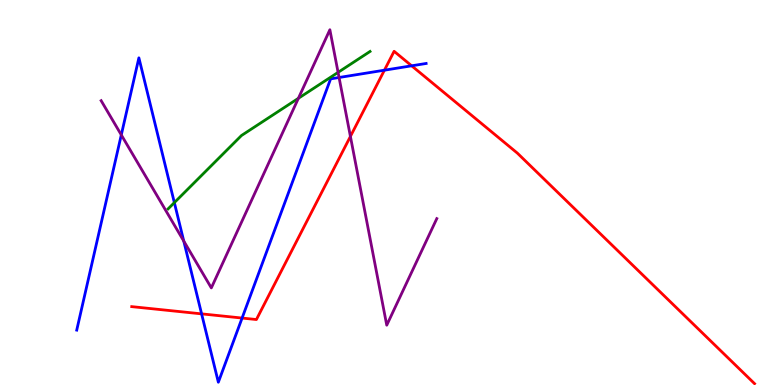[{'lines': ['blue', 'red'], 'intersections': [{'x': 2.6, 'y': 1.85}, {'x': 3.12, 'y': 1.74}, {'x': 4.96, 'y': 8.18}, {'x': 5.31, 'y': 8.29}]}, {'lines': ['green', 'red'], 'intersections': []}, {'lines': ['purple', 'red'], 'intersections': [{'x': 4.52, 'y': 6.46}]}, {'lines': ['blue', 'green'], 'intersections': [{'x': 2.25, 'y': 4.74}]}, {'lines': ['blue', 'purple'], 'intersections': [{'x': 1.57, 'y': 6.5}, {'x': 2.37, 'y': 3.74}, {'x': 4.38, 'y': 7.99}]}, {'lines': ['green', 'purple'], 'intersections': [{'x': 3.85, 'y': 7.45}, {'x': 4.36, 'y': 8.12}]}]